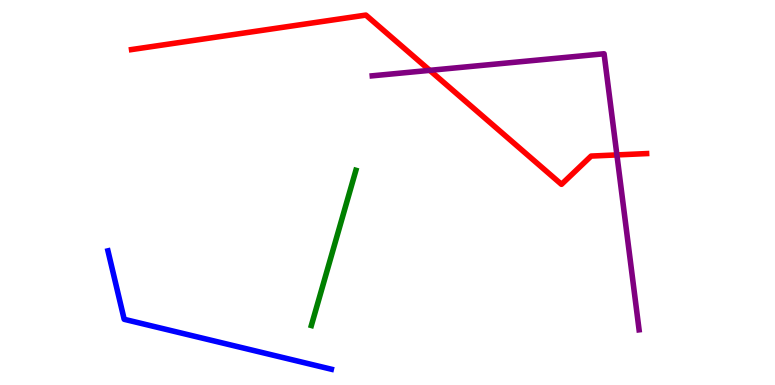[{'lines': ['blue', 'red'], 'intersections': []}, {'lines': ['green', 'red'], 'intersections': []}, {'lines': ['purple', 'red'], 'intersections': [{'x': 5.55, 'y': 8.17}, {'x': 7.96, 'y': 5.98}]}, {'lines': ['blue', 'green'], 'intersections': []}, {'lines': ['blue', 'purple'], 'intersections': []}, {'lines': ['green', 'purple'], 'intersections': []}]